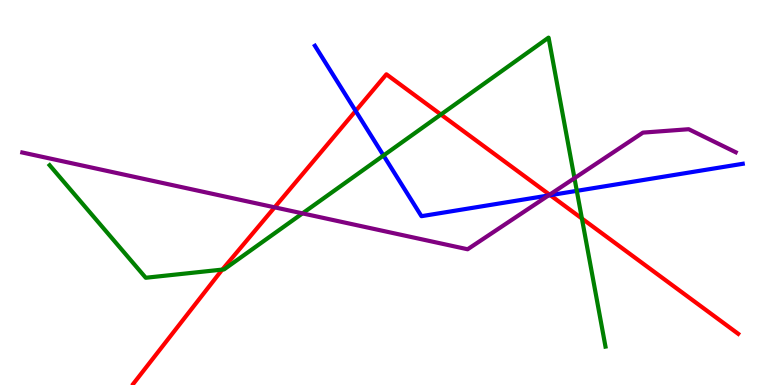[{'lines': ['blue', 'red'], 'intersections': [{'x': 4.59, 'y': 7.12}, {'x': 7.1, 'y': 4.93}]}, {'lines': ['green', 'red'], 'intersections': [{'x': 2.87, 'y': 3.0}, {'x': 5.69, 'y': 7.03}, {'x': 7.51, 'y': 4.32}]}, {'lines': ['purple', 'red'], 'intersections': [{'x': 3.54, 'y': 4.61}, {'x': 7.09, 'y': 4.94}]}, {'lines': ['blue', 'green'], 'intersections': [{'x': 4.95, 'y': 5.96}, {'x': 7.44, 'y': 5.04}]}, {'lines': ['blue', 'purple'], 'intersections': [{'x': 7.08, 'y': 4.92}]}, {'lines': ['green', 'purple'], 'intersections': [{'x': 3.9, 'y': 4.46}, {'x': 7.41, 'y': 5.37}]}]